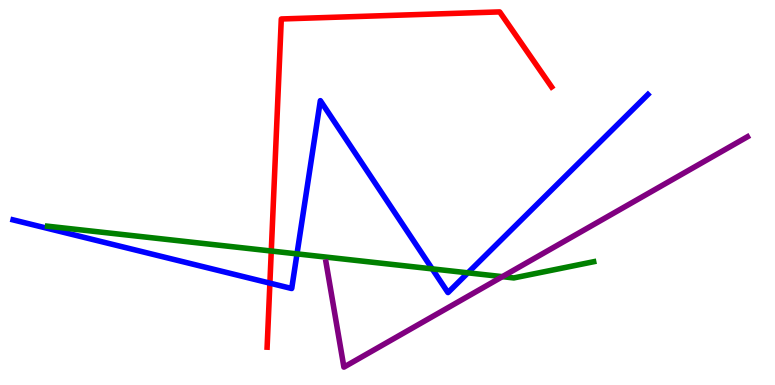[{'lines': ['blue', 'red'], 'intersections': [{'x': 3.48, 'y': 2.65}]}, {'lines': ['green', 'red'], 'intersections': [{'x': 3.5, 'y': 3.48}]}, {'lines': ['purple', 'red'], 'intersections': []}, {'lines': ['blue', 'green'], 'intersections': [{'x': 3.83, 'y': 3.41}, {'x': 5.58, 'y': 3.02}, {'x': 6.04, 'y': 2.91}]}, {'lines': ['blue', 'purple'], 'intersections': []}, {'lines': ['green', 'purple'], 'intersections': [{'x': 6.48, 'y': 2.81}]}]